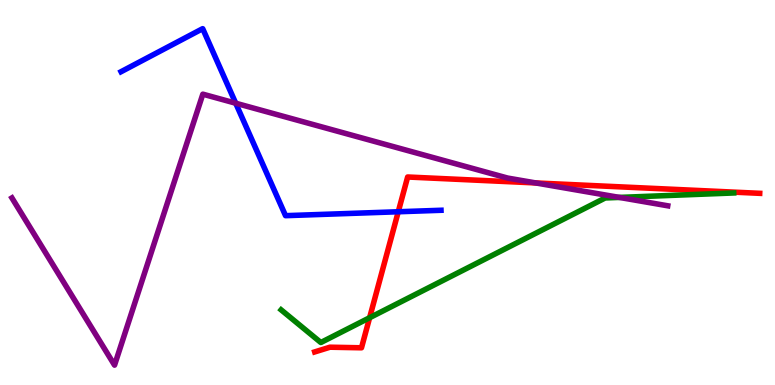[{'lines': ['blue', 'red'], 'intersections': [{'x': 5.14, 'y': 4.5}]}, {'lines': ['green', 'red'], 'intersections': [{'x': 4.77, 'y': 1.75}]}, {'lines': ['purple', 'red'], 'intersections': [{'x': 6.91, 'y': 5.25}]}, {'lines': ['blue', 'green'], 'intersections': []}, {'lines': ['blue', 'purple'], 'intersections': [{'x': 3.04, 'y': 7.32}]}, {'lines': ['green', 'purple'], 'intersections': [{'x': 7.99, 'y': 4.87}]}]